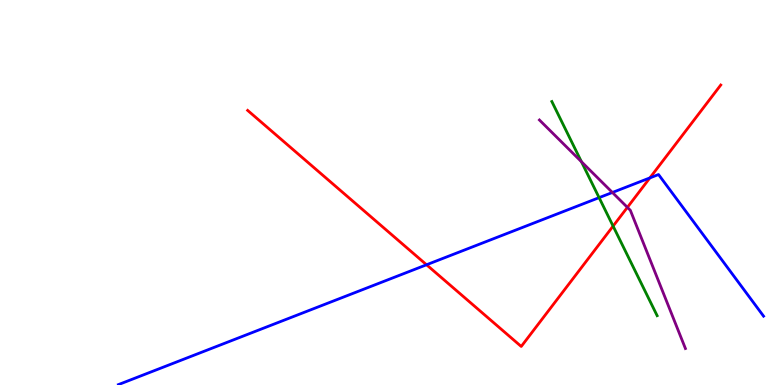[{'lines': ['blue', 'red'], 'intersections': [{'x': 5.5, 'y': 3.12}, {'x': 8.39, 'y': 5.38}]}, {'lines': ['green', 'red'], 'intersections': [{'x': 7.91, 'y': 4.13}]}, {'lines': ['purple', 'red'], 'intersections': [{'x': 8.1, 'y': 4.61}]}, {'lines': ['blue', 'green'], 'intersections': [{'x': 7.73, 'y': 4.87}]}, {'lines': ['blue', 'purple'], 'intersections': [{'x': 7.9, 'y': 5.0}]}, {'lines': ['green', 'purple'], 'intersections': [{'x': 7.5, 'y': 5.8}]}]